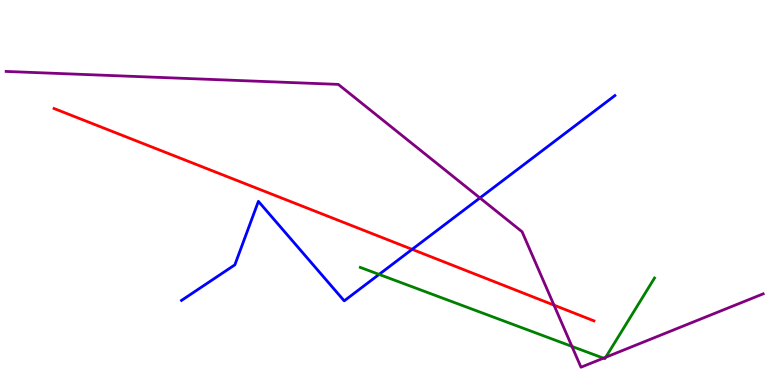[{'lines': ['blue', 'red'], 'intersections': [{'x': 5.32, 'y': 3.52}]}, {'lines': ['green', 'red'], 'intersections': []}, {'lines': ['purple', 'red'], 'intersections': [{'x': 7.15, 'y': 2.07}]}, {'lines': ['blue', 'green'], 'intersections': [{'x': 4.89, 'y': 2.87}]}, {'lines': ['blue', 'purple'], 'intersections': [{'x': 6.19, 'y': 4.86}]}, {'lines': ['green', 'purple'], 'intersections': [{'x': 7.38, 'y': 1.0}, {'x': 7.79, 'y': 0.697}, {'x': 7.82, 'y': 0.72}]}]